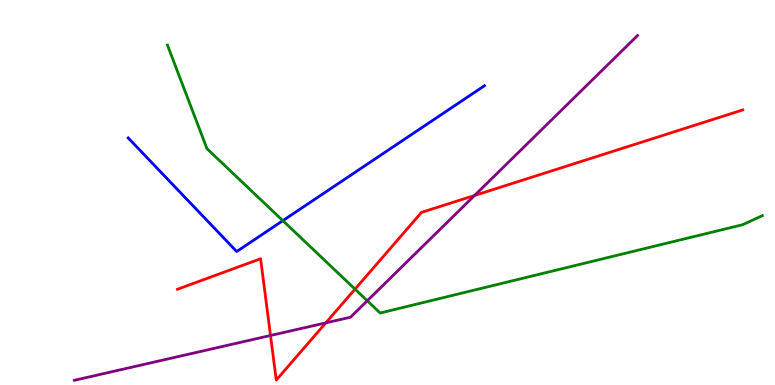[{'lines': ['blue', 'red'], 'intersections': []}, {'lines': ['green', 'red'], 'intersections': [{'x': 4.58, 'y': 2.49}]}, {'lines': ['purple', 'red'], 'intersections': [{'x': 3.49, 'y': 1.29}, {'x': 4.2, 'y': 1.61}, {'x': 6.12, 'y': 4.92}]}, {'lines': ['blue', 'green'], 'intersections': [{'x': 3.65, 'y': 4.27}]}, {'lines': ['blue', 'purple'], 'intersections': []}, {'lines': ['green', 'purple'], 'intersections': [{'x': 4.74, 'y': 2.19}]}]